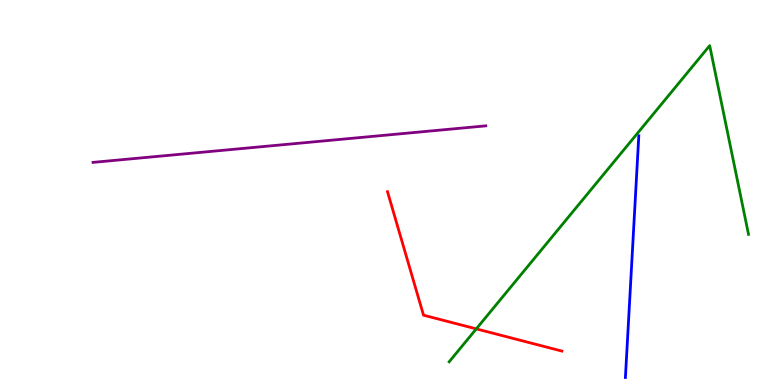[{'lines': ['blue', 'red'], 'intersections': []}, {'lines': ['green', 'red'], 'intersections': [{'x': 6.15, 'y': 1.46}]}, {'lines': ['purple', 'red'], 'intersections': []}, {'lines': ['blue', 'green'], 'intersections': []}, {'lines': ['blue', 'purple'], 'intersections': []}, {'lines': ['green', 'purple'], 'intersections': []}]